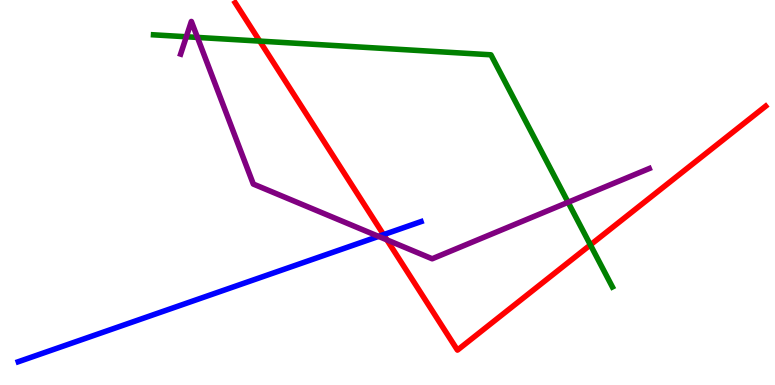[{'lines': ['blue', 'red'], 'intersections': [{'x': 4.95, 'y': 3.91}]}, {'lines': ['green', 'red'], 'intersections': [{'x': 3.35, 'y': 8.93}, {'x': 7.62, 'y': 3.64}]}, {'lines': ['purple', 'red'], 'intersections': [{'x': 4.99, 'y': 3.77}]}, {'lines': ['blue', 'green'], 'intersections': []}, {'lines': ['blue', 'purple'], 'intersections': [{'x': 4.88, 'y': 3.86}]}, {'lines': ['green', 'purple'], 'intersections': [{'x': 2.4, 'y': 9.05}, {'x': 2.55, 'y': 9.03}, {'x': 7.33, 'y': 4.75}]}]